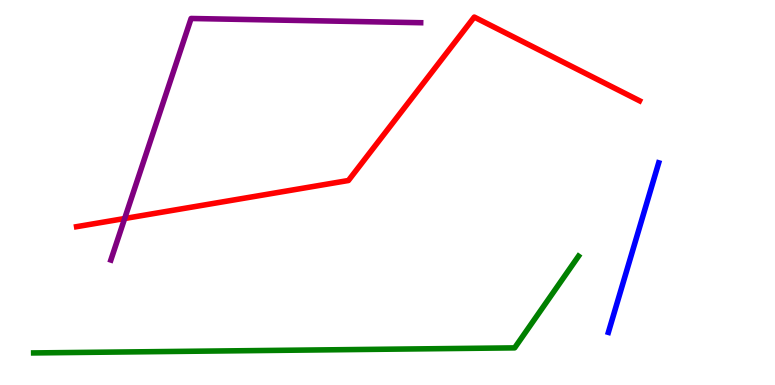[{'lines': ['blue', 'red'], 'intersections': []}, {'lines': ['green', 'red'], 'intersections': []}, {'lines': ['purple', 'red'], 'intersections': [{'x': 1.61, 'y': 4.32}]}, {'lines': ['blue', 'green'], 'intersections': []}, {'lines': ['blue', 'purple'], 'intersections': []}, {'lines': ['green', 'purple'], 'intersections': []}]